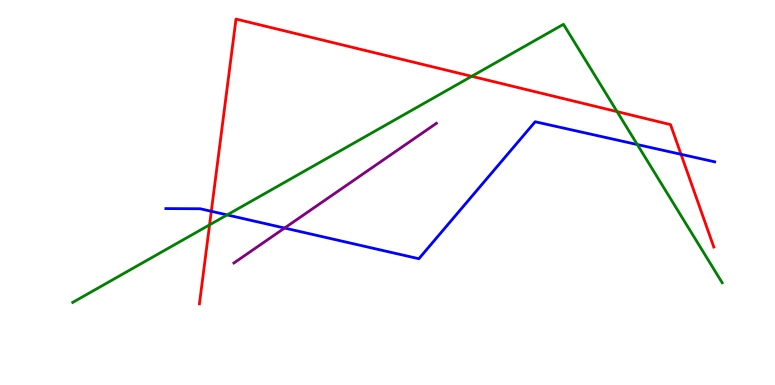[{'lines': ['blue', 'red'], 'intersections': [{'x': 2.73, 'y': 4.51}, {'x': 8.79, 'y': 5.99}]}, {'lines': ['green', 'red'], 'intersections': [{'x': 2.7, 'y': 4.16}, {'x': 6.09, 'y': 8.02}, {'x': 7.96, 'y': 7.1}]}, {'lines': ['purple', 'red'], 'intersections': []}, {'lines': ['blue', 'green'], 'intersections': [{'x': 2.93, 'y': 4.42}, {'x': 8.22, 'y': 6.25}]}, {'lines': ['blue', 'purple'], 'intersections': [{'x': 3.67, 'y': 4.08}]}, {'lines': ['green', 'purple'], 'intersections': []}]